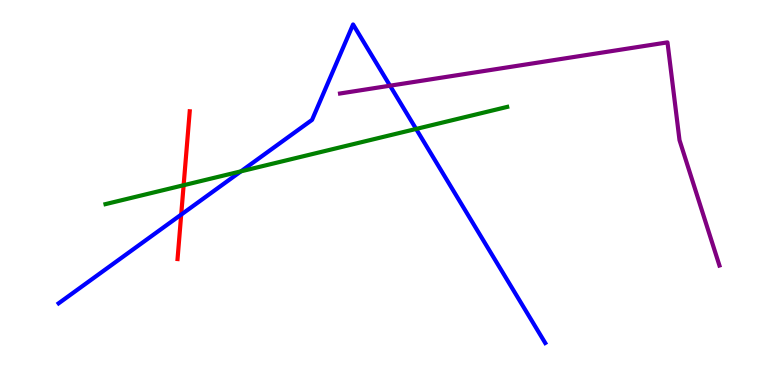[{'lines': ['blue', 'red'], 'intersections': [{'x': 2.34, 'y': 4.43}]}, {'lines': ['green', 'red'], 'intersections': [{'x': 2.37, 'y': 5.19}]}, {'lines': ['purple', 'red'], 'intersections': []}, {'lines': ['blue', 'green'], 'intersections': [{'x': 3.11, 'y': 5.55}, {'x': 5.37, 'y': 6.65}]}, {'lines': ['blue', 'purple'], 'intersections': [{'x': 5.03, 'y': 7.77}]}, {'lines': ['green', 'purple'], 'intersections': []}]